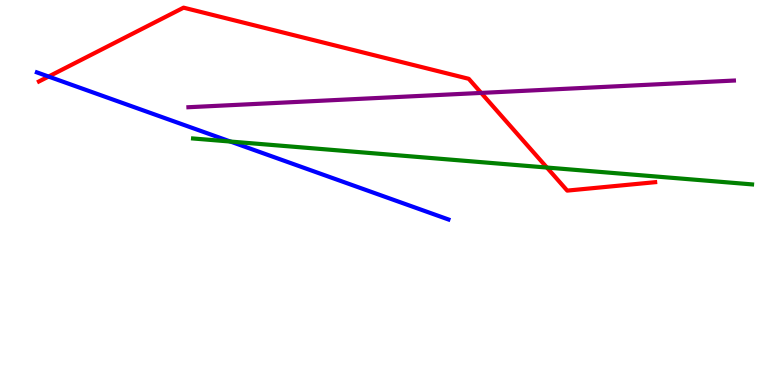[{'lines': ['blue', 'red'], 'intersections': [{'x': 0.627, 'y': 8.01}]}, {'lines': ['green', 'red'], 'intersections': [{'x': 7.06, 'y': 5.65}]}, {'lines': ['purple', 'red'], 'intersections': [{'x': 6.21, 'y': 7.59}]}, {'lines': ['blue', 'green'], 'intersections': [{'x': 2.97, 'y': 6.32}]}, {'lines': ['blue', 'purple'], 'intersections': []}, {'lines': ['green', 'purple'], 'intersections': []}]